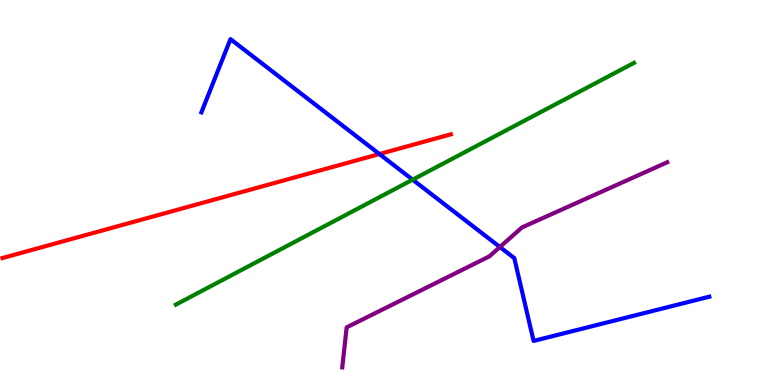[{'lines': ['blue', 'red'], 'intersections': [{'x': 4.9, 'y': 6.0}]}, {'lines': ['green', 'red'], 'intersections': []}, {'lines': ['purple', 'red'], 'intersections': []}, {'lines': ['blue', 'green'], 'intersections': [{'x': 5.32, 'y': 5.33}]}, {'lines': ['blue', 'purple'], 'intersections': [{'x': 6.45, 'y': 3.58}]}, {'lines': ['green', 'purple'], 'intersections': []}]